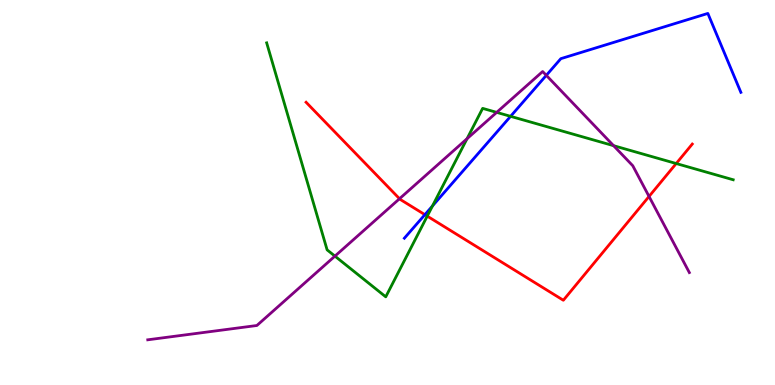[{'lines': ['blue', 'red'], 'intersections': [{'x': 5.48, 'y': 4.42}]}, {'lines': ['green', 'red'], 'intersections': [{'x': 5.51, 'y': 4.39}, {'x': 8.73, 'y': 5.75}]}, {'lines': ['purple', 'red'], 'intersections': [{'x': 5.15, 'y': 4.84}, {'x': 8.37, 'y': 4.9}]}, {'lines': ['blue', 'green'], 'intersections': [{'x': 5.58, 'y': 4.65}, {'x': 6.59, 'y': 6.98}]}, {'lines': ['blue', 'purple'], 'intersections': [{'x': 7.05, 'y': 8.04}]}, {'lines': ['green', 'purple'], 'intersections': [{'x': 4.32, 'y': 3.35}, {'x': 6.03, 'y': 6.4}, {'x': 6.41, 'y': 7.08}, {'x': 7.92, 'y': 6.22}]}]